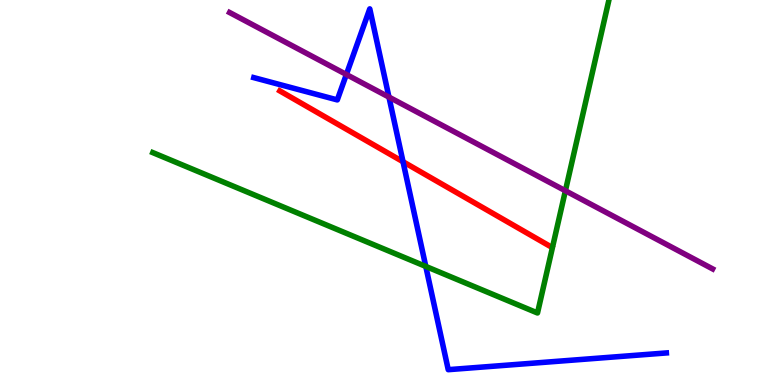[{'lines': ['blue', 'red'], 'intersections': [{'x': 5.2, 'y': 5.8}]}, {'lines': ['green', 'red'], 'intersections': []}, {'lines': ['purple', 'red'], 'intersections': []}, {'lines': ['blue', 'green'], 'intersections': [{'x': 5.49, 'y': 3.08}]}, {'lines': ['blue', 'purple'], 'intersections': [{'x': 4.47, 'y': 8.07}, {'x': 5.02, 'y': 7.48}]}, {'lines': ['green', 'purple'], 'intersections': [{'x': 7.3, 'y': 5.05}]}]